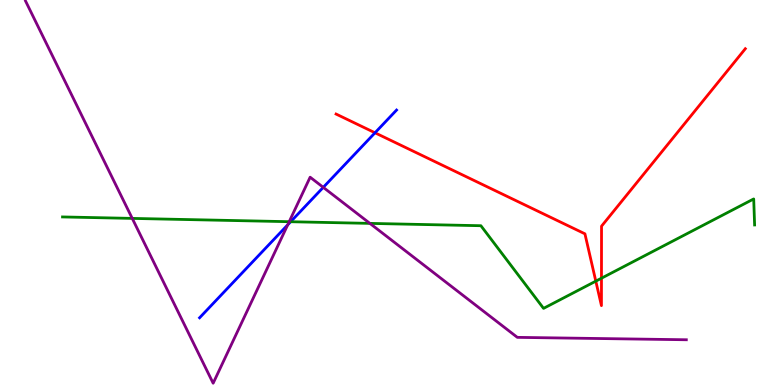[{'lines': ['blue', 'red'], 'intersections': [{'x': 4.84, 'y': 6.55}]}, {'lines': ['green', 'red'], 'intersections': [{'x': 7.69, 'y': 2.7}, {'x': 7.76, 'y': 2.77}]}, {'lines': ['purple', 'red'], 'intersections': []}, {'lines': ['blue', 'green'], 'intersections': [{'x': 3.75, 'y': 4.24}]}, {'lines': ['blue', 'purple'], 'intersections': [{'x': 3.71, 'y': 4.16}, {'x': 4.17, 'y': 5.13}]}, {'lines': ['green', 'purple'], 'intersections': [{'x': 1.71, 'y': 4.33}, {'x': 3.73, 'y': 4.24}, {'x': 4.77, 'y': 4.2}]}]